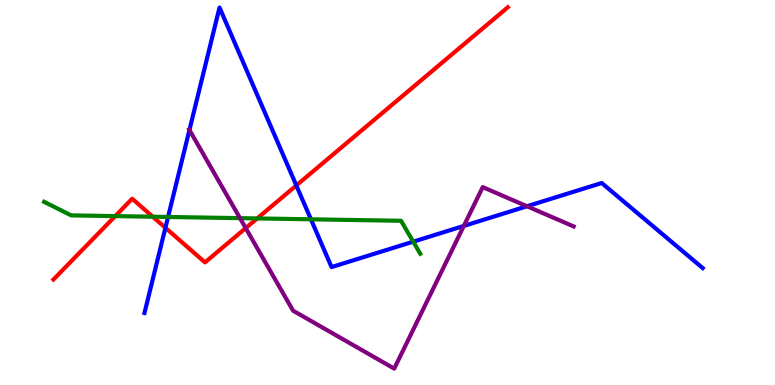[{'lines': ['blue', 'red'], 'intersections': [{'x': 2.13, 'y': 4.08}, {'x': 3.82, 'y': 5.18}]}, {'lines': ['green', 'red'], 'intersections': [{'x': 1.49, 'y': 4.39}, {'x': 1.97, 'y': 4.37}, {'x': 3.32, 'y': 4.33}]}, {'lines': ['purple', 'red'], 'intersections': [{'x': 3.17, 'y': 4.08}]}, {'lines': ['blue', 'green'], 'intersections': [{'x': 2.17, 'y': 4.36}, {'x': 4.01, 'y': 4.3}, {'x': 5.33, 'y': 3.72}]}, {'lines': ['blue', 'purple'], 'intersections': [{'x': 2.44, 'y': 6.62}, {'x': 5.98, 'y': 4.13}, {'x': 6.8, 'y': 4.64}]}, {'lines': ['green', 'purple'], 'intersections': [{'x': 3.1, 'y': 4.33}]}]